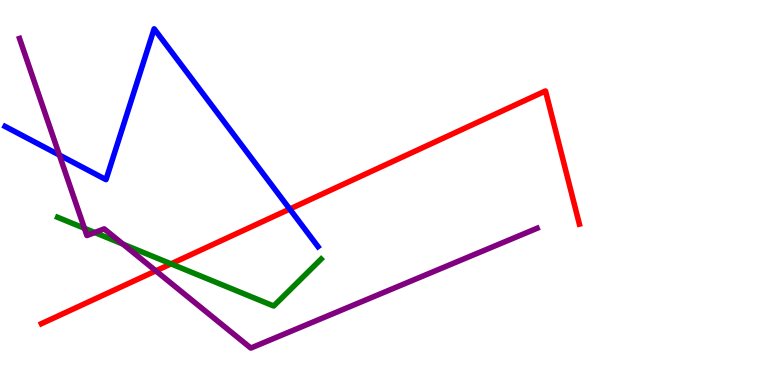[{'lines': ['blue', 'red'], 'intersections': [{'x': 3.74, 'y': 4.57}]}, {'lines': ['green', 'red'], 'intersections': [{'x': 2.21, 'y': 3.15}]}, {'lines': ['purple', 'red'], 'intersections': [{'x': 2.01, 'y': 2.96}]}, {'lines': ['blue', 'green'], 'intersections': []}, {'lines': ['blue', 'purple'], 'intersections': [{'x': 0.766, 'y': 5.97}]}, {'lines': ['green', 'purple'], 'intersections': [{'x': 1.09, 'y': 4.07}, {'x': 1.22, 'y': 3.96}, {'x': 1.59, 'y': 3.66}]}]